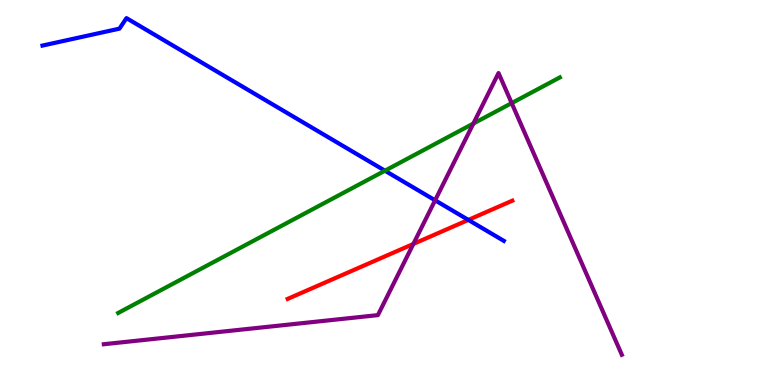[{'lines': ['blue', 'red'], 'intersections': [{'x': 6.04, 'y': 4.29}]}, {'lines': ['green', 'red'], 'intersections': []}, {'lines': ['purple', 'red'], 'intersections': [{'x': 5.33, 'y': 3.66}]}, {'lines': ['blue', 'green'], 'intersections': [{'x': 4.97, 'y': 5.57}]}, {'lines': ['blue', 'purple'], 'intersections': [{'x': 5.61, 'y': 4.8}]}, {'lines': ['green', 'purple'], 'intersections': [{'x': 6.11, 'y': 6.79}, {'x': 6.6, 'y': 7.32}]}]